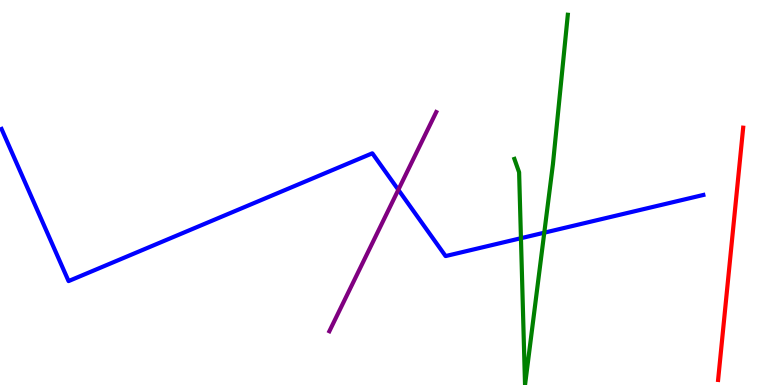[{'lines': ['blue', 'red'], 'intersections': []}, {'lines': ['green', 'red'], 'intersections': []}, {'lines': ['purple', 'red'], 'intersections': []}, {'lines': ['blue', 'green'], 'intersections': [{'x': 6.72, 'y': 3.81}, {'x': 7.02, 'y': 3.96}]}, {'lines': ['blue', 'purple'], 'intersections': [{'x': 5.14, 'y': 5.07}]}, {'lines': ['green', 'purple'], 'intersections': []}]